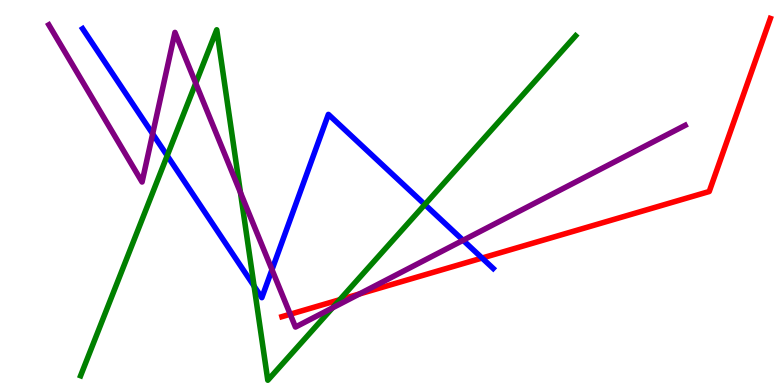[{'lines': ['blue', 'red'], 'intersections': [{'x': 6.22, 'y': 3.3}]}, {'lines': ['green', 'red'], 'intersections': [{'x': 4.38, 'y': 2.22}]}, {'lines': ['purple', 'red'], 'intersections': [{'x': 3.74, 'y': 1.84}, {'x': 4.64, 'y': 2.36}]}, {'lines': ['blue', 'green'], 'intersections': [{'x': 2.16, 'y': 5.96}, {'x': 3.28, 'y': 2.57}, {'x': 5.48, 'y': 4.69}]}, {'lines': ['blue', 'purple'], 'intersections': [{'x': 1.97, 'y': 6.52}, {'x': 3.51, 'y': 3.0}, {'x': 5.98, 'y': 3.76}]}, {'lines': ['green', 'purple'], 'intersections': [{'x': 2.53, 'y': 7.84}, {'x': 3.1, 'y': 5.0}, {'x': 4.29, 'y': 2.0}]}]